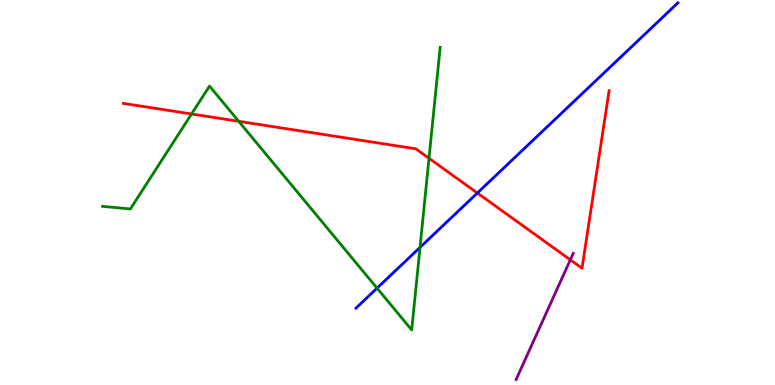[{'lines': ['blue', 'red'], 'intersections': [{'x': 6.16, 'y': 4.99}]}, {'lines': ['green', 'red'], 'intersections': [{'x': 2.47, 'y': 7.04}, {'x': 3.08, 'y': 6.85}, {'x': 5.54, 'y': 5.89}]}, {'lines': ['purple', 'red'], 'intersections': [{'x': 7.36, 'y': 3.25}]}, {'lines': ['blue', 'green'], 'intersections': [{'x': 4.87, 'y': 2.52}, {'x': 5.42, 'y': 3.57}]}, {'lines': ['blue', 'purple'], 'intersections': []}, {'lines': ['green', 'purple'], 'intersections': []}]